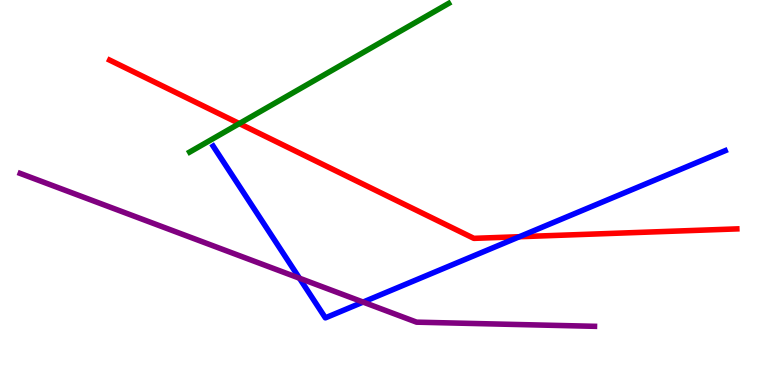[{'lines': ['blue', 'red'], 'intersections': [{'x': 6.7, 'y': 3.85}]}, {'lines': ['green', 'red'], 'intersections': [{'x': 3.09, 'y': 6.79}]}, {'lines': ['purple', 'red'], 'intersections': []}, {'lines': ['blue', 'green'], 'intersections': []}, {'lines': ['blue', 'purple'], 'intersections': [{'x': 3.86, 'y': 2.77}, {'x': 4.69, 'y': 2.15}]}, {'lines': ['green', 'purple'], 'intersections': []}]